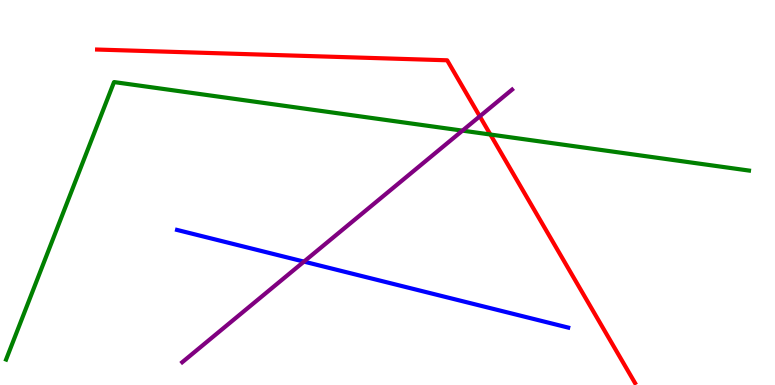[{'lines': ['blue', 'red'], 'intersections': []}, {'lines': ['green', 'red'], 'intersections': [{'x': 6.33, 'y': 6.51}]}, {'lines': ['purple', 'red'], 'intersections': [{'x': 6.19, 'y': 6.98}]}, {'lines': ['blue', 'green'], 'intersections': []}, {'lines': ['blue', 'purple'], 'intersections': [{'x': 3.92, 'y': 3.2}]}, {'lines': ['green', 'purple'], 'intersections': [{'x': 5.97, 'y': 6.61}]}]